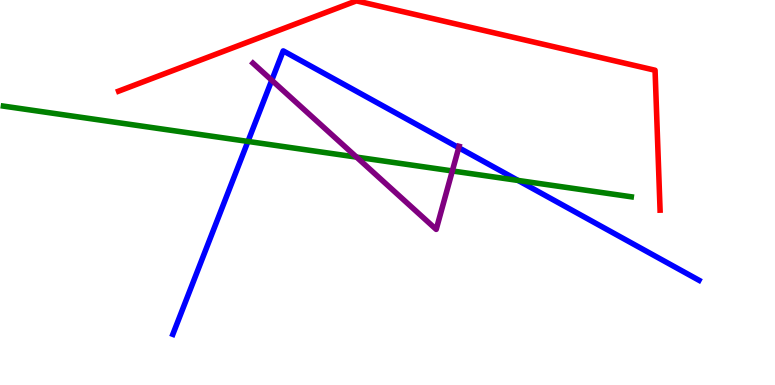[{'lines': ['blue', 'red'], 'intersections': []}, {'lines': ['green', 'red'], 'intersections': []}, {'lines': ['purple', 'red'], 'intersections': []}, {'lines': ['blue', 'green'], 'intersections': [{'x': 3.2, 'y': 6.33}, {'x': 6.68, 'y': 5.31}]}, {'lines': ['blue', 'purple'], 'intersections': [{'x': 3.51, 'y': 7.92}, {'x': 5.92, 'y': 6.16}]}, {'lines': ['green', 'purple'], 'intersections': [{'x': 4.6, 'y': 5.92}, {'x': 5.84, 'y': 5.56}]}]